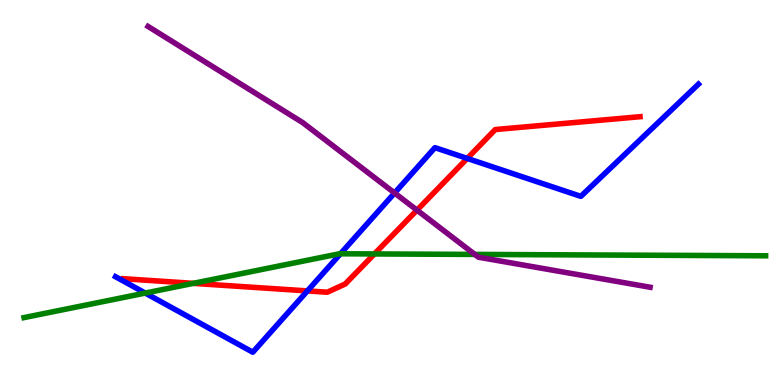[{'lines': ['blue', 'red'], 'intersections': [{'x': 3.97, 'y': 2.44}, {'x': 6.03, 'y': 5.89}]}, {'lines': ['green', 'red'], 'intersections': [{'x': 2.49, 'y': 2.64}, {'x': 4.83, 'y': 3.4}]}, {'lines': ['purple', 'red'], 'intersections': [{'x': 5.38, 'y': 4.54}]}, {'lines': ['blue', 'green'], 'intersections': [{'x': 1.87, 'y': 2.39}, {'x': 4.39, 'y': 3.41}]}, {'lines': ['blue', 'purple'], 'intersections': [{'x': 5.09, 'y': 4.99}]}, {'lines': ['green', 'purple'], 'intersections': [{'x': 6.13, 'y': 3.39}]}]